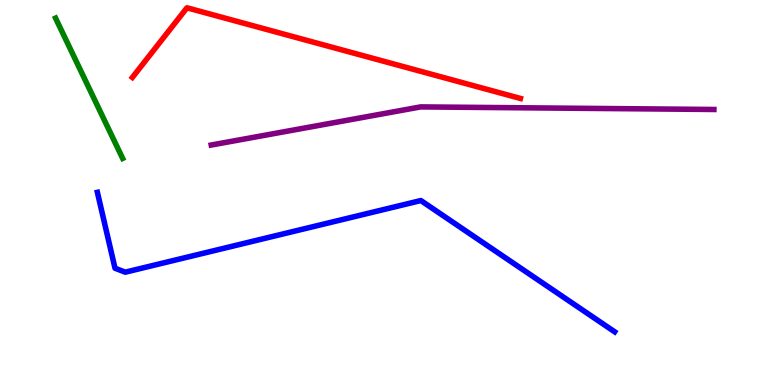[{'lines': ['blue', 'red'], 'intersections': []}, {'lines': ['green', 'red'], 'intersections': []}, {'lines': ['purple', 'red'], 'intersections': []}, {'lines': ['blue', 'green'], 'intersections': []}, {'lines': ['blue', 'purple'], 'intersections': []}, {'lines': ['green', 'purple'], 'intersections': []}]